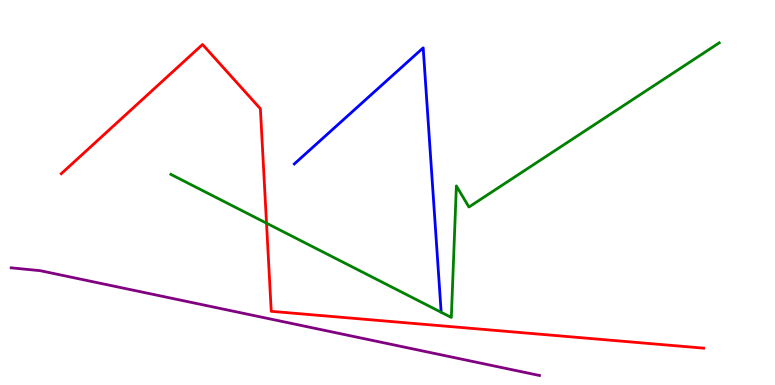[{'lines': ['blue', 'red'], 'intersections': []}, {'lines': ['green', 'red'], 'intersections': [{'x': 3.44, 'y': 4.2}]}, {'lines': ['purple', 'red'], 'intersections': []}, {'lines': ['blue', 'green'], 'intersections': []}, {'lines': ['blue', 'purple'], 'intersections': []}, {'lines': ['green', 'purple'], 'intersections': []}]